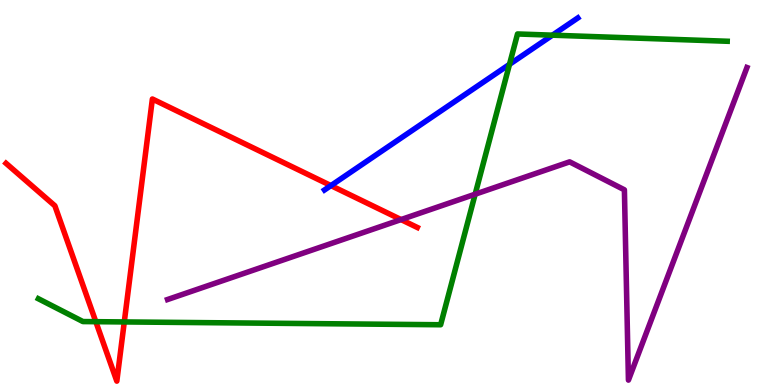[{'lines': ['blue', 'red'], 'intersections': [{'x': 4.27, 'y': 5.18}]}, {'lines': ['green', 'red'], 'intersections': [{'x': 1.24, 'y': 1.64}, {'x': 1.6, 'y': 1.64}]}, {'lines': ['purple', 'red'], 'intersections': [{'x': 5.17, 'y': 4.3}]}, {'lines': ['blue', 'green'], 'intersections': [{'x': 6.57, 'y': 8.33}, {'x': 7.13, 'y': 9.09}]}, {'lines': ['blue', 'purple'], 'intersections': []}, {'lines': ['green', 'purple'], 'intersections': [{'x': 6.13, 'y': 4.96}]}]